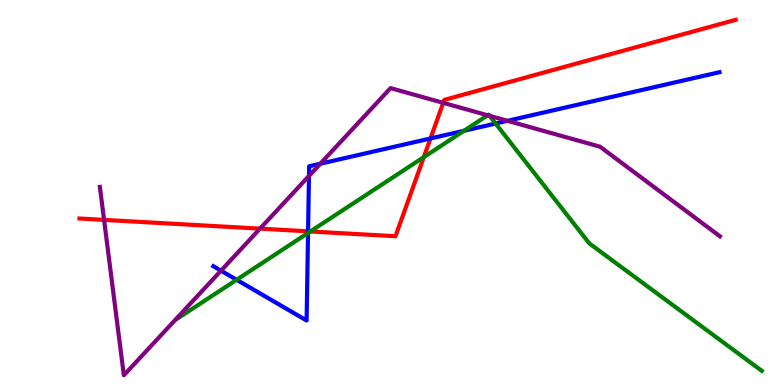[{'lines': ['blue', 'red'], 'intersections': [{'x': 3.98, 'y': 3.99}, {'x': 5.55, 'y': 6.4}]}, {'lines': ['green', 'red'], 'intersections': [{'x': 4.0, 'y': 3.99}, {'x': 5.47, 'y': 5.92}]}, {'lines': ['purple', 'red'], 'intersections': [{'x': 1.34, 'y': 4.29}, {'x': 3.36, 'y': 4.06}, {'x': 5.72, 'y': 7.33}]}, {'lines': ['blue', 'green'], 'intersections': [{'x': 3.05, 'y': 2.73}, {'x': 3.97, 'y': 3.95}, {'x': 5.99, 'y': 6.6}, {'x': 6.4, 'y': 6.79}]}, {'lines': ['blue', 'purple'], 'intersections': [{'x': 2.85, 'y': 2.97}, {'x': 3.99, 'y': 5.43}, {'x': 4.13, 'y': 5.75}, {'x': 6.55, 'y': 6.86}]}, {'lines': ['green', 'purple'], 'intersections': [{'x': 6.29, 'y': 7.01}, {'x': 6.32, 'y': 6.99}]}]